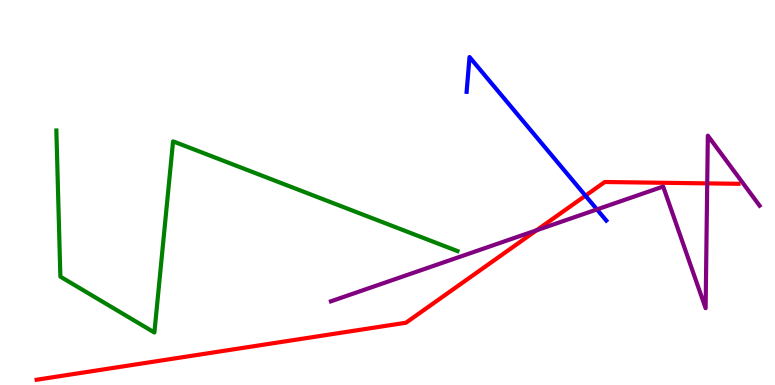[{'lines': ['blue', 'red'], 'intersections': [{'x': 7.55, 'y': 4.92}]}, {'lines': ['green', 'red'], 'intersections': []}, {'lines': ['purple', 'red'], 'intersections': [{'x': 6.92, 'y': 4.02}, {'x': 9.13, 'y': 5.24}]}, {'lines': ['blue', 'green'], 'intersections': []}, {'lines': ['blue', 'purple'], 'intersections': [{'x': 7.7, 'y': 4.56}]}, {'lines': ['green', 'purple'], 'intersections': []}]